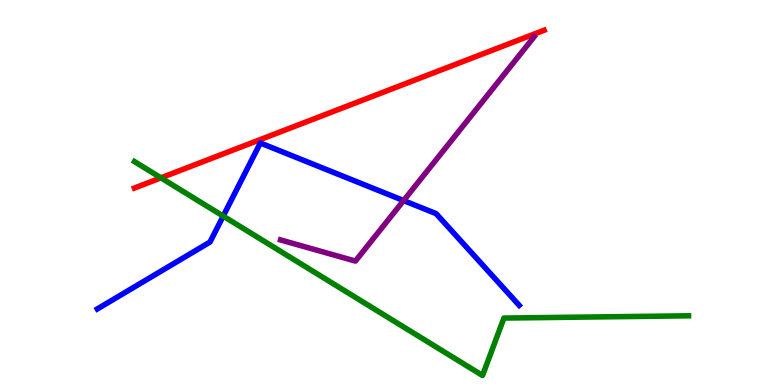[{'lines': ['blue', 'red'], 'intersections': []}, {'lines': ['green', 'red'], 'intersections': [{'x': 2.08, 'y': 5.38}]}, {'lines': ['purple', 'red'], 'intersections': []}, {'lines': ['blue', 'green'], 'intersections': [{'x': 2.88, 'y': 4.39}]}, {'lines': ['blue', 'purple'], 'intersections': [{'x': 5.21, 'y': 4.79}]}, {'lines': ['green', 'purple'], 'intersections': []}]